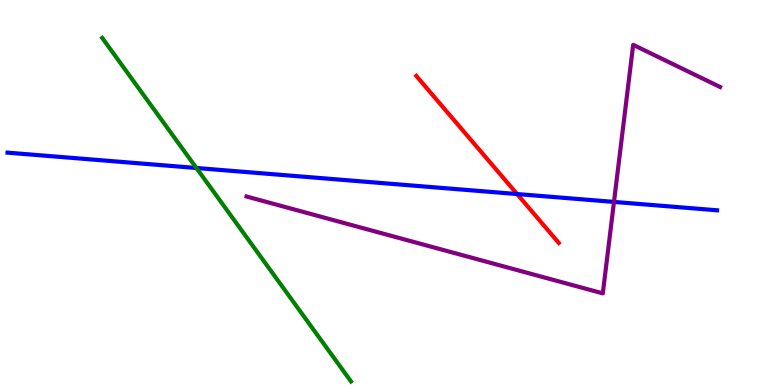[{'lines': ['blue', 'red'], 'intersections': [{'x': 6.67, 'y': 4.96}]}, {'lines': ['green', 'red'], 'intersections': []}, {'lines': ['purple', 'red'], 'intersections': []}, {'lines': ['blue', 'green'], 'intersections': [{'x': 2.53, 'y': 5.64}]}, {'lines': ['blue', 'purple'], 'intersections': [{'x': 7.92, 'y': 4.76}]}, {'lines': ['green', 'purple'], 'intersections': []}]